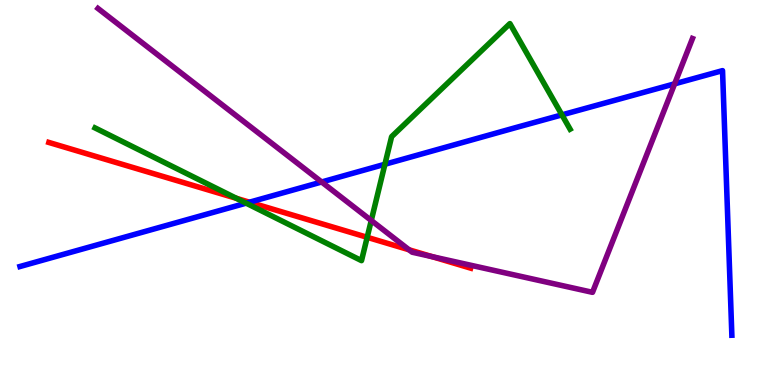[{'lines': ['blue', 'red'], 'intersections': [{'x': 3.22, 'y': 4.75}]}, {'lines': ['green', 'red'], 'intersections': [{'x': 3.05, 'y': 4.85}, {'x': 4.74, 'y': 3.84}]}, {'lines': ['purple', 'red'], 'intersections': [{'x': 5.28, 'y': 3.51}, {'x': 5.58, 'y': 3.33}]}, {'lines': ['blue', 'green'], 'intersections': [{'x': 3.18, 'y': 4.72}, {'x': 4.97, 'y': 5.73}, {'x': 7.25, 'y': 7.02}]}, {'lines': ['blue', 'purple'], 'intersections': [{'x': 4.15, 'y': 5.27}, {'x': 8.7, 'y': 7.82}]}, {'lines': ['green', 'purple'], 'intersections': [{'x': 4.79, 'y': 4.27}]}]